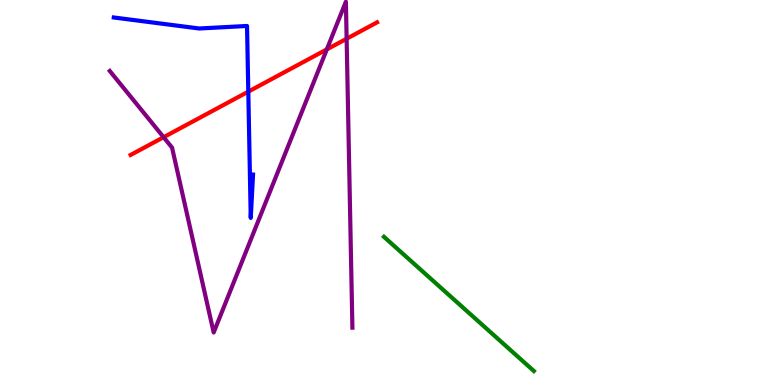[{'lines': ['blue', 'red'], 'intersections': [{'x': 3.2, 'y': 7.62}]}, {'lines': ['green', 'red'], 'intersections': []}, {'lines': ['purple', 'red'], 'intersections': [{'x': 2.11, 'y': 6.44}, {'x': 4.22, 'y': 8.72}, {'x': 4.47, 'y': 8.99}]}, {'lines': ['blue', 'green'], 'intersections': []}, {'lines': ['blue', 'purple'], 'intersections': []}, {'lines': ['green', 'purple'], 'intersections': []}]